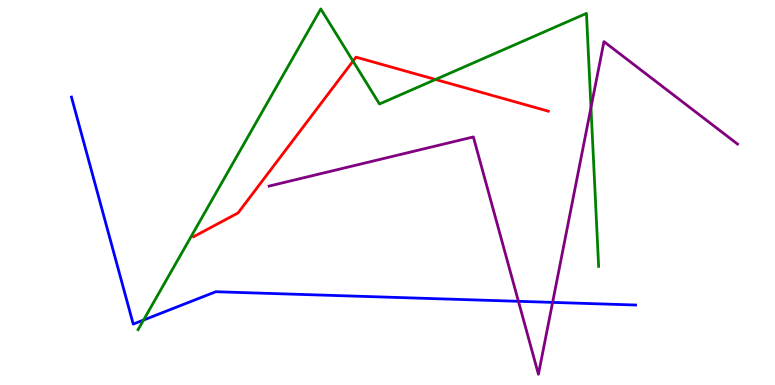[{'lines': ['blue', 'red'], 'intersections': []}, {'lines': ['green', 'red'], 'intersections': [{'x': 4.56, 'y': 8.41}, {'x': 5.62, 'y': 7.94}]}, {'lines': ['purple', 'red'], 'intersections': []}, {'lines': ['blue', 'green'], 'intersections': [{'x': 1.85, 'y': 1.69}]}, {'lines': ['blue', 'purple'], 'intersections': [{'x': 6.69, 'y': 2.17}, {'x': 7.13, 'y': 2.15}]}, {'lines': ['green', 'purple'], 'intersections': [{'x': 7.63, 'y': 7.21}]}]